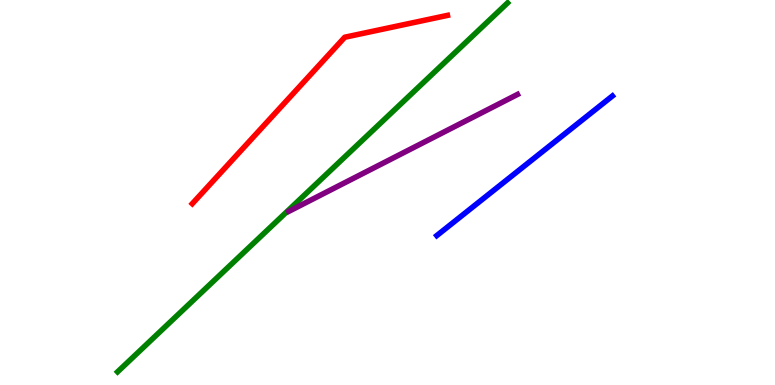[{'lines': ['blue', 'red'], 'intersections': []}, {'lines': ['green', 'red'], 'intersections': []}, {'lines': ['purple', 'red'], 'intersections': []}, {'lines': ['blue', 'green'], 'intersections': []}, {'lines': ['blue', 'purple'], 'intersections': []}, {'lines': ['green', 'purple'], 'intersections': []}]